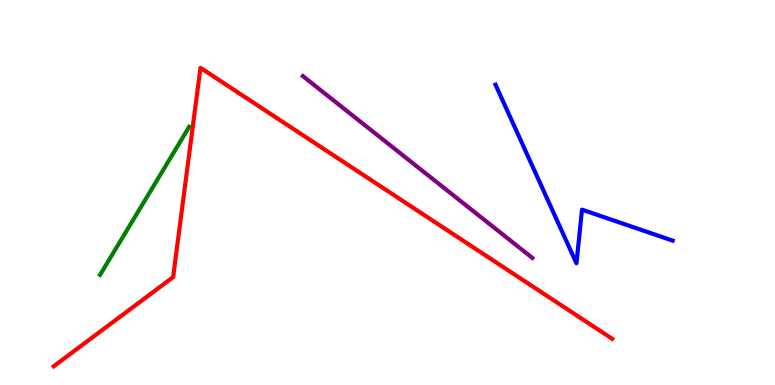[{'lines': ['blue', 'red'], 'intersections': []}, {'lines': ['green', 'red'], 'intersections': []}, {'lines': ['purple', 'red'], 'intersections': []}, {'lines': ['blue', 'green'], 'intersections': []}, {'lines': ['blue', 'purple'], 'intersections': []}, {'lines': ['green', 'purple'], 'intersections': []}]